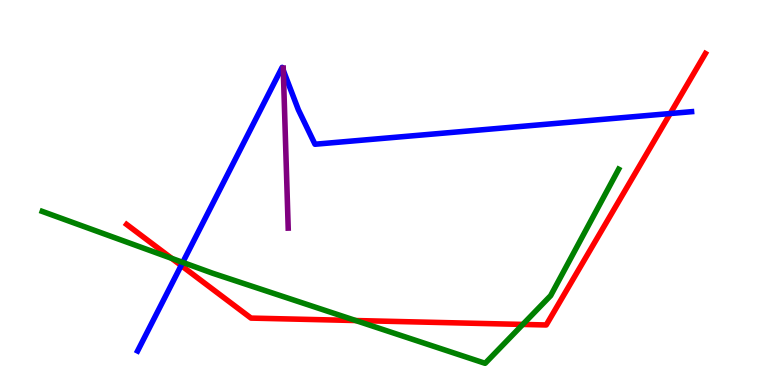[{'lines': ['blue', 'red'], 'intersections': [{'x': 2.34, 'y': 3.1}, {'x': 8.65, 'y': 7.05}]}, {'lines': ['green', 'red'], 'intersections': [{'x': 2.22, 'y': 3.29}, {'x': 4.59, 'y': 1.67}, {'x': 6.75, 'y': 1.57}]}, {'lines': ['purple', 'red'], 'intersections': []}, {'lines': ['blue', 'green'], 'intersections': [{'x': 2.36, 'y': 3.18}]}, {'lines': ['blue', 'purple'], 'intersections': [{'x': 3.66, 'y': 8.17}]}, {'lines': ['green', 'purple'], 'intersections': []}]